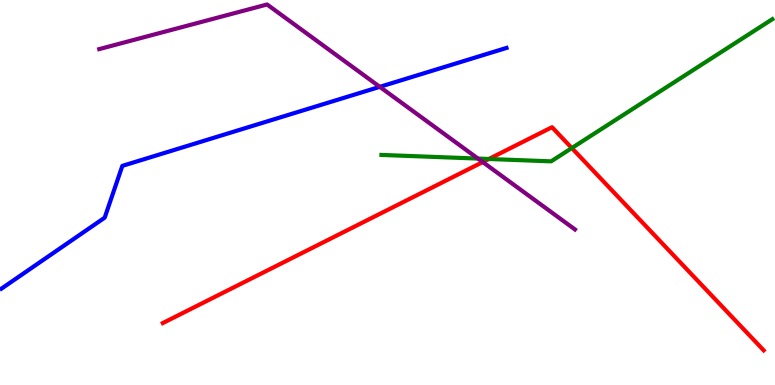[{'lines': ['blue', 'red'], 'intersections': []}, {'lines': ['green', 'red'], 'intersections': [{'x': 6.31, 'y': 5.87}, {'x': 7.38, 'y': 6.15}]}, {'lines': ['purple', 'red'], 'intersections': [{'x': 6.23, 'y': 5.79}]}, {'lines': ['blue', 'green'], 'intersections': []}, {'lines': ['blue', 'purple'], 'intersections': [{'x': 4.9, 'y': 7.74}]}, {'lines': ['green', 'purple'], 'intersections': [{'x': 6.17, 'y': 5.88}]}]